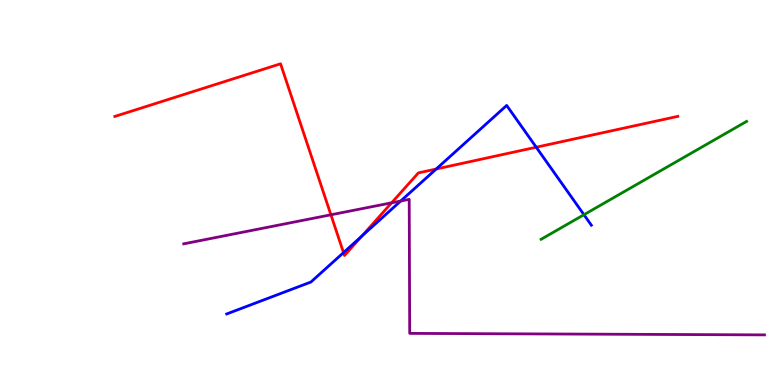[{'lines': ['blue', 'red'], 'intersections': [{'x': 4.43, 'y': 3.44}, {'x': 4.67, 'y': 3.87}, {'x': 5.63, 'y': 5.61}, {'x': 6.92, 'y': 6.18}]}, {'lines': ['green', 'red'], 'intersections': []}, {'lines': ['purple', 'red'], 'intersections': [{'x': 4.27, 'y': 4.42}, {'x': 5.05, 'y': 4.73}]}, {'lines': ['blue', 'green'], 'intersections': [{'x': 7.53, 'y': 4.42}]}, {'lines': ['blue', 'purple'], 'intersections': [{'x': 5.17, 'y': 4.78}]}, {'lines': ['green', 'purple'], 'intersections': []}]